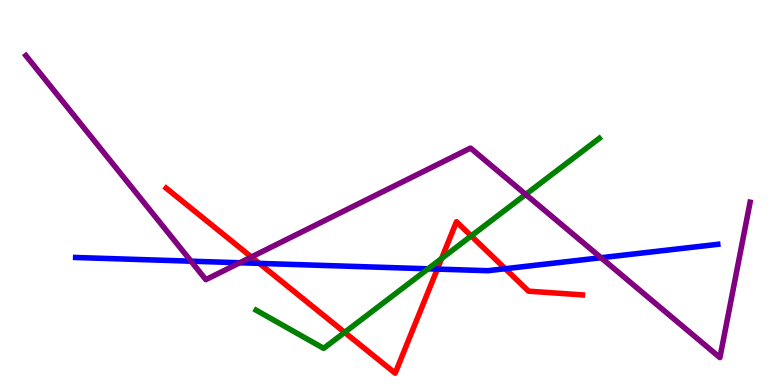[{'lines': ['blue', 'red'], 'intersections': [{'x': 3.35, 'y': 3.16}, {'x': 5.64, 'y': 3.01}, {'x': 6.52, 'y': 3.02}]}, {'lines': ['green', 'red'], 'intersections': [{'x': 4.45, 'y': 1.37}, {'x': 5.7, 'y': 3.29}, {'x': 6.08, 'y': 3.87}]}, {'lines': ['purple', 'red'], 'intersections': [{'x': 3.24, 'y': 3.33}]}, {'lines': ['blue', 'green'], 'intersections': [{'x': 5.52, 'y': 3.02}]}, {'lines': ['blue', 'purple'], 'intersections': [{'x': 2.46, 'y': 3.22}, {'x': 3.09, 'y': 3.18}, {'x': 7.76, 'y': 3.31}]}, {'lines': ['green', 'purple'], 'intersections': [{'x': 6.78, 'y': 4.95}]}]